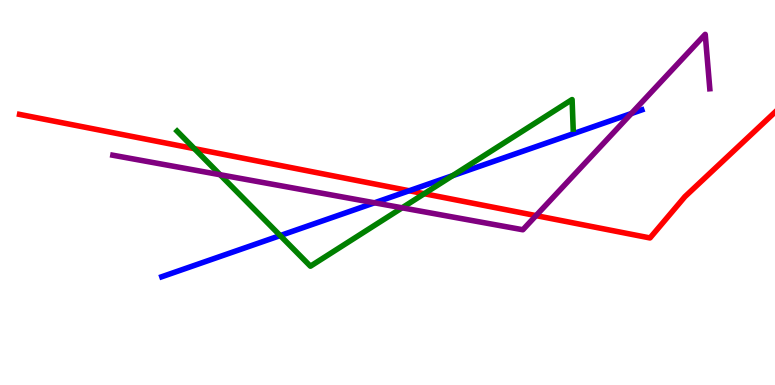[{'lines': ['blue', 'red'], 'intersections': [{'x': 5.28, 'y': 5.05}]}, {'lines': ['green', 'red'], 'intersections': [{'x': 2.51, 'y': 6.14}, {'x': 5.47, 'y': 4.97}]}, {'lines': ['purple', 'red'], 'intersections': [{'x': 6.92, 'y': 4.4}]}, {'lines': ['blue', 'green'], 'intersections': [{'x': 3.62, 'y': 3.88}, {'x': 5.84, 'y': 5.44}]}, {'lines': ['blue', 'purple'], 'intersections': [{'x': 4.83, 'y': 4.73}, {'x': 8.15, 'y': 7.05}]}, {'lines': ['green', 'purple'], 'intersections': [{'x': 2.84, 'y': 5.46}, {'x': 5.19, 'y': 4.6}]}]